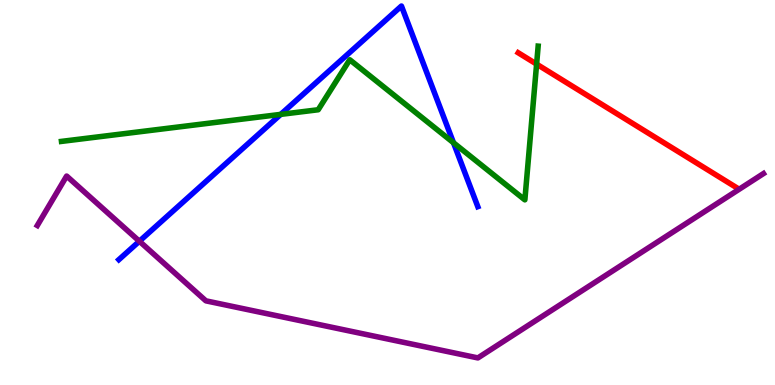[{'lines': ['blue', 'red'], 'intersections': []}, {'lines': ['green', 'red'], 'intersections': [{'x': 6.92, 'y': 8.33}]}, {'lines': ['purple', 'red'], 'intersections': []}, {'lines': ['blue', 'green'], 'intersections': [{'x': 3.62, 'y': 7.03}, {'x': 5.85, 'y': 6.29}]}, {'lines': ['blue', 'purple'], 'intersections': [{'x': 1.8, 'y': 3.73}]}, {'lines': ['green', 'purple'], 'intersections': []}]